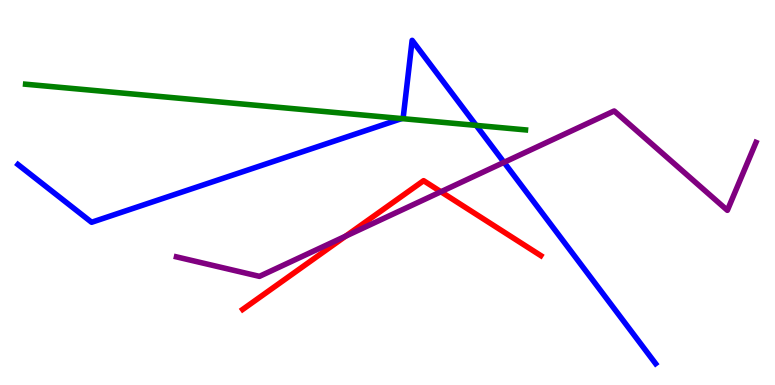[{'lines': ['blue', 'red'], 'intersections': []}, {'lines': ['green', 'red'], 'intersections': []}, {'lines': ['purple', 'red'], 'intersections': [{'x': 4.46, 'y': 3.87}, {'x': 5.69, 'y': 5.02}]}, {'lines': ['blue', 'green'], 'intersections': [{'x': 5.18, 'y': 6.92}, {'x': 6.14, 'y': 6.74}]}, {'lines': ['blue', 'purple'], 'intersections': [{'x': 6.5, 'y': 5.78}]}, {'lines': ['green', 'purple'], 'intersections': []}]